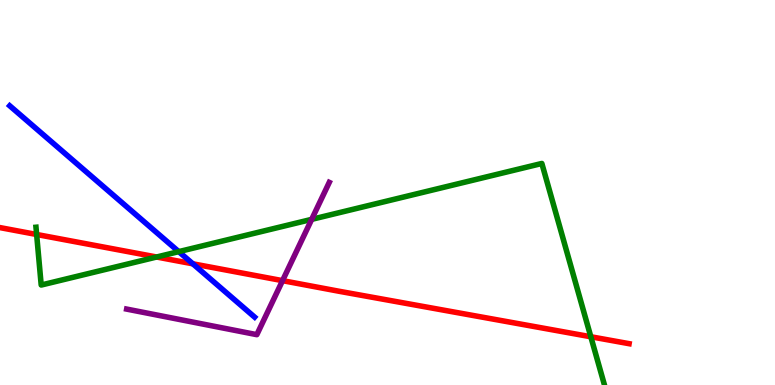[{'lines': ['blue', 'red'], 'intersections': [{'x': 2.49, 'y': 3.15}]}, {'lines': ['green', 'red'], 'intersections': [{'x': 0.473, 'y': 3.91}, {'x': 2.02, 'y': 3.32}, {'x': 7.62, 'y': 1.25}]}, {'lines': ['purple', 'red'], 'intersections': [{'x': 3.65, 'y': 2.71}]}, {'lines': ['blue', 'green'], 'intersections': [{'x': 2.31, 'y': 3.46}]}, {'lines': ['blue', 'purple'], 'intersections': []}, {'lines': ['green', 'purple'], 'intersections': [{'x': 4.02, 'y': 4.3}]}]